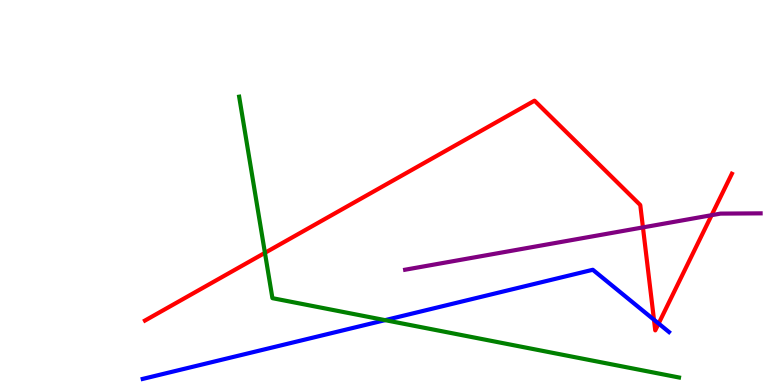[{'lines': ['blue', 'red'], 'intersections': [{'x': 8.44, 'y': 1.69}, {'x': 8.5, 'y': 1.6}]}, {'lines': ['green', 'red'], 'intersections': [{'x': 3.42, 'y': 3.43}]}, {'lines': ['purple', 'red'], 'intersections': [{'x': 8.3, 'y': 4.09}, {'x': 9.18, 'y': 4.41}]}, {'lines': ['blue', 'green'], 'intersections': [{'x': 4.97, 'y': 1.68}]}, {'lines': ['blue', 'purple'], 'intersections': []}, {'lines': ['green', 'purple'], 'intersections': []}]